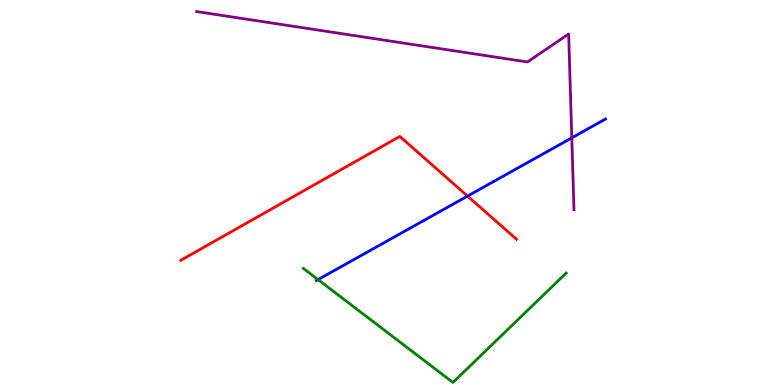[{'lines': ['blue', 'red'], 'intersections': [{'x': 6.03, 'y': 4.91}]}, {'lines': ['green', 'red'], 'intersections': []}, {'lines': ['purple', 'red'], 'intersections': []}, {'lines': ['blue', 'green'], 'intersections': [{'x': 4.1, 'y': 2.74}]}, {'lines': ['blue', 'purple'], 'intersections': [{'x': 7.38, 'y': 6.42}]}, {'lines': ['green', 'purple'], 'intersections': []}]